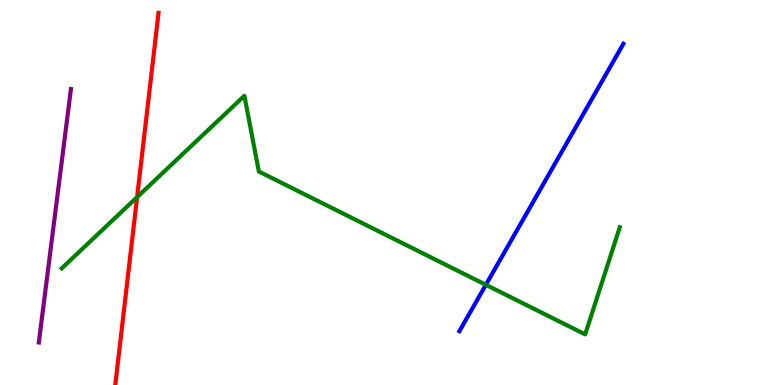[{'lines': ['blue', 'red'], 'intersections': []}, {'lines': ['green', 'red'], 'intersections': [{'x': 1.77, 'y': 4.88}]}, {'lines': ['purple', 'red'], 'intersections': []}, {'lines': ['blue', 'green'], 'intersections': [{'x': 6.27, 'y': 2.6}]}, {'lines': ['blue', 'purple'], 'intersections': []}, {'lines': ['green', 'purple'], 'intersections': []}]